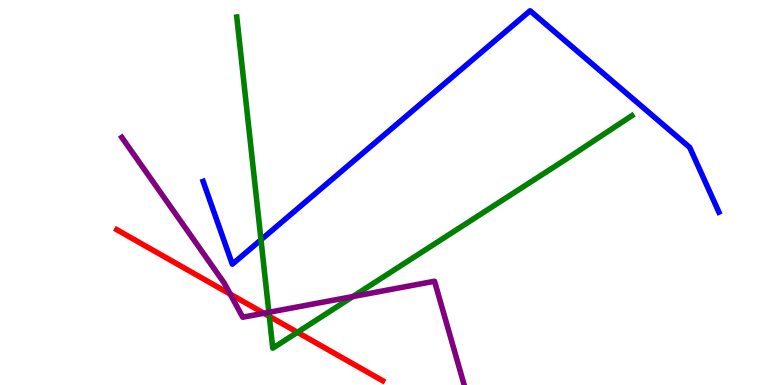[{'lines': ['blue', 'red'], 'intersections': []}, {'lines': ['green', 'red'], 'intersections': [{'x': 3.47, 'y': 1.78}, {'x': 3.84, 'y': 1.37}]}, {'lines': ['purple', 'red'], 'intersections': [{'x': 2.97, 'y': 2.36}, {'x': 3.4, 'y': 1.86}]}, {'lines': ['blue', 'green'], 'intersections': [{'x': 3.37, 'y': 3.77}]}, {'lines': ['blue', 'purple'], 'intersections': []}, {'lines': ['green', 'purple'], 'intersections': [{'x': 3.47, 'y': 1.89}, {'x': 4.55, 'y': 2.3}]}]